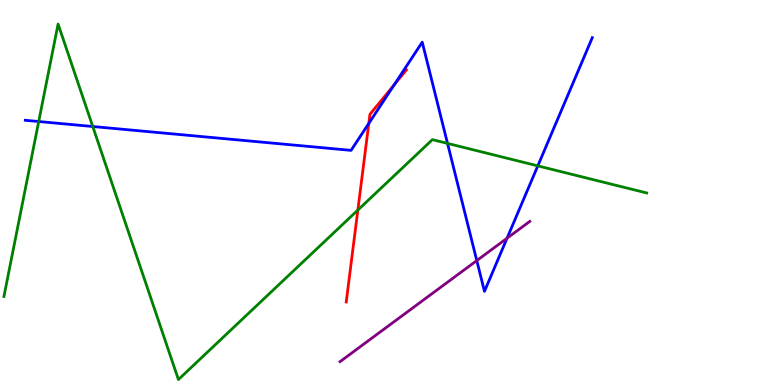[{'lines': ['blue', 'red'], 'intersections': [{'x': 4.76, 'y': 6.79}, {'x': 5.09, 'y': 7.8}]}, {'lines': ['green', 'red'], 'intersections': [{'x': 4.62, 'y': 4.54}]}, {'lines': ['purple', 'red'], 'intersections': []}, {'lines': ['blue', 'green'], 'intersections': [{'x': 0.5, 'y': 6.84}, {'x': 1.2, 'y': 6.71}, {'x': 5.77, 'y': 6.28}, {'x': 6.94, 'y': 5.69}]}, {'lines': ['blue', 'purple'], 'intersections': [{'x': 6.15, 'y': 3.23}, {'x': 6.54, 'y': 3.81}]}, {'lines': ['green', 'purple'], 'intersections': []}]